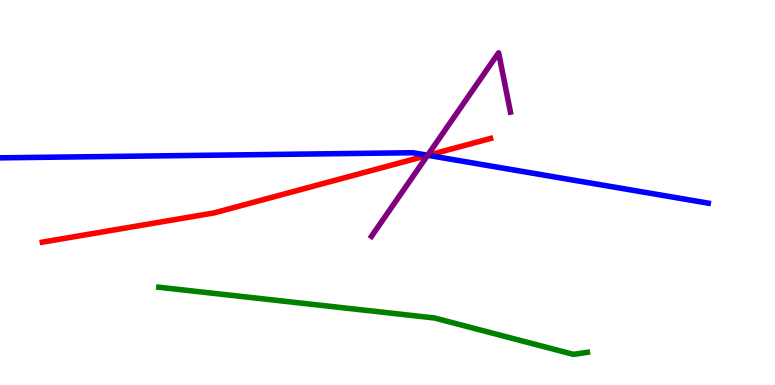[{'lines': ['blue', 'red'], 'intersections': [{'x': 5.52, 'y': 5.97}]}, {'lines': ['green', 'red'], 'intersections': []}, {'lines': ['purple', 'red'], 'intersections': [{'x': 5.52, 'y': 5.96}]}, {'lines': ['blue', 'green'], 'intersections': []}, {'lines': ['blue', 'purple'], 'intersections': [{'x': 5.52, 'y': 5.97}]}, {'lines': ['green', 'purple'], 'intersections': []}]